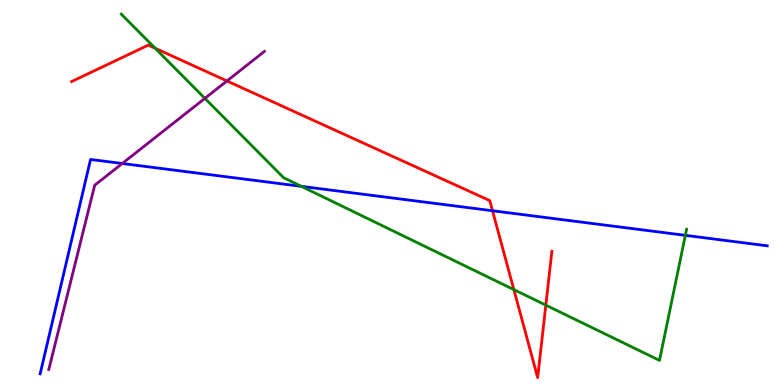[{'lines': ['blue', 'red'], 'intersections': [{'x': 6.36, 'y': 4.53}]}, {'lines': ['green', 'red'], 'intersections': [{'x': 2.0, 'y': 8.75}, {'x': 6.63, 'y': 2.48}, {'x': 7.04, 'y': 2.07}]}, {'lines': ['purple', 'red'], 'intersections': [{'x': 2.93, 'y': 7.9}]}, {'lines': ['blue', 'green'], 'intersections': [{'x': 3.89, 'y': 5.16}, {'x': 8.84, 'y': 3.89}]}, {'lines': ['blue', 'purple'], 'intersections': [{'x': 1.58, 'y': 5.75}]}, {'lines': ['green', 'purple'], 'intersections': [{'x': 2.64, 'y': 7.45}]}]